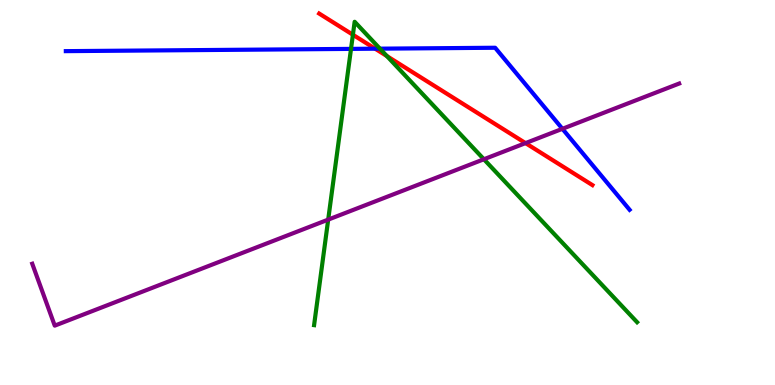[{'lines': ['blue', 'red'], 'intersections': [{'x': 4.84, 'y': 8.74}]}, {'lines': ['green', 'red'], 'intersections': [{'x': 4.55, 'y': 9.1}, {'x': 4.99, 'y': 8.54}]}, {'lines': ['purple', 'red'], 'intersections': [{'x': 6.78, 'y': 6.28}]}, {'lines': ['blue', 'green'], 'intersections': [{'x': 4.53, 'y': 8.73}, {'x': 4.9, 'y': 8.74}]}, {'lines': ['blue', 'purple'], 'intersections': [{'x': 7.26, 'y': 6.65}]}, {'lines': ['green', 'purple'], 'intersections': [{'x': 4.23, 'y': 4.3}, {'x': 6.24, 'y': 5.86}]}]